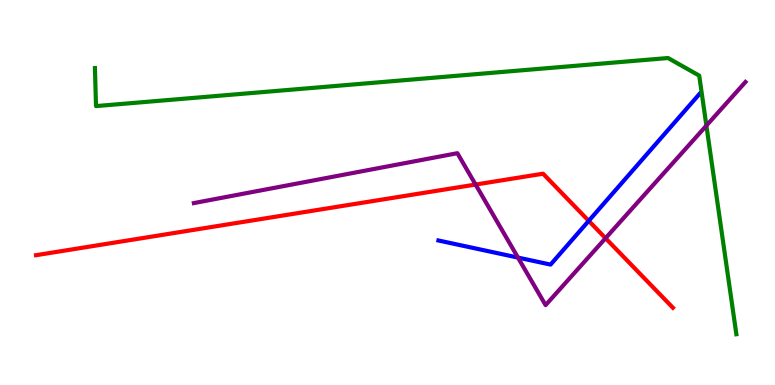[{'lines': ['blue', 'red'], 'intersections': [{'x': 7.6, 'y': 4.26}]}, {'lines': ['green', 'red'], 'intersections': []}, {'lines': ['purple', 'red'], 'intersections': [{'x': 6.14, 'y': 5.21}, {'x': 7.81, 'y': 3.81}]}, {'lines': ['blue', 'green'], 'intersections': []}, {'lines': ['blue', 'purple'], 'intersections': [{'x': 6.68, 'y': 3.31}]}, {'lines': ['green', 'purple'], 'intersections': [{'x': 9.11, 'y': 6.74}]}]